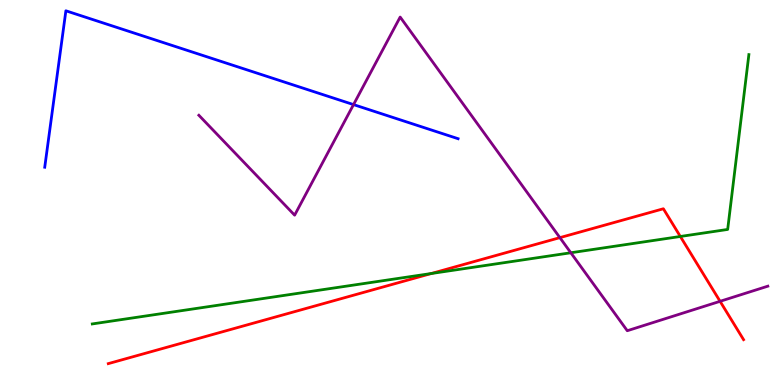[{'lines': ['blue', 'red'], 'intersections': []}, {'lines': ['green', 'red'], 'intersections': [{'x': 5.56, 'y': 2.9}, {'x': 8.78, 'y': 3.86}]}, {'lines': ['purple', 'red'], 'intersections': [{'x': 7.22, 'y': 3.83}, {'x': 9.29, 'y': 2.17}]}, {'lines': ['blue', 'green'], 'intersections': []}, {'lines': ['blue', 'purple'], 'intersections': [{'x': 4.56, 'y': 7.28}]}, {'lines': ['green', 'purple'], 'intersections': [{'x': 7.37, 'y': 3.43}]}]